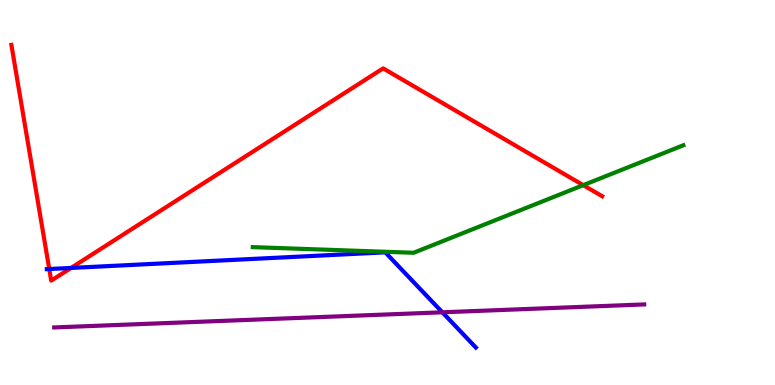[{'lines': ['blue', 'red'], 'intersections': [{'x': 0.636, 'y': 3.01}, {'x': 0.917, 'y': 3.04}]}, {'lines': ['green', 'red'], 'intersections': [{'x': 7.53, 'y': 5.19}]}, {'lines': ['purple', 'red'], 'intersections': []}, {'lines': ['blue', 'green'], 'intersections': []}, {'lines': ['blue', 'purple'], 'intersections': [{'x': 5.71, 'y': 1.89}]}, {'lines': ['green', 'purple'], 'intersections': []}]